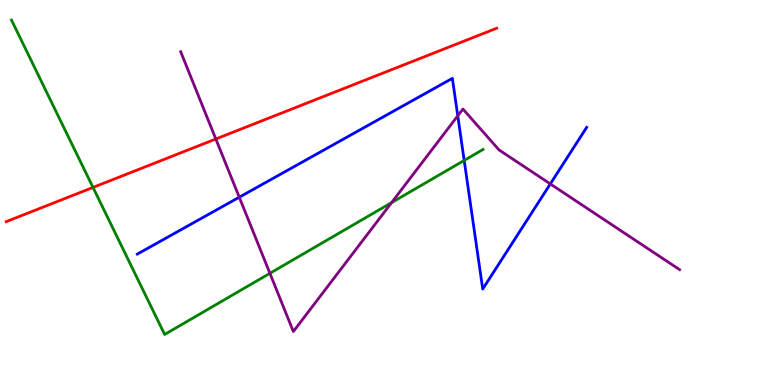[{'lines': ['blue', 'red'], 'intersections': []}, {'lines': ['green', 'red'], 'intersections': [{'x': 1.2, 'y': 5.13}]}, {'lines': ['purple', 'red'], 'intersections': [{'x': 2.78, 'y': 6.39}]}, {'lines': ['blue', 'green'], 'intersections': [{'x': 5.99, 'y': 5.83}]}, {'lines': ['blue', 'purple'], 'intersections': [{'x': 3.09, 'y': 4.88}, {'x': 5.91, 'y': 6.99}, {'x': 7.1, 'y': 5.22}]}, {'lines': ['green', 'purple'], 'intersections': [{'x': 3.48, 'y': 2.9}, {'x': 5.05, 'y': 4.74}]}]